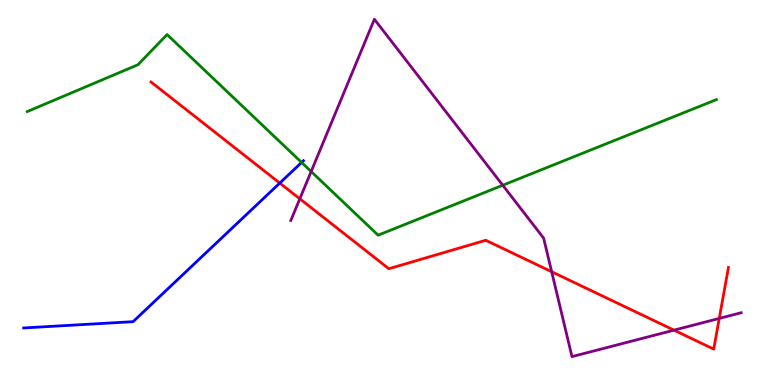[{'lines': ['blue', 'red'], 'intersections': [{'x': 3.61, 'y': 5.24}]}, {'lines': ['green', 'red'], 'intersections': []}, {'lines': ['purple', 'red'], 'intersections': [{'x': 3.87, 'y': 4.84}, {'x': 7.12, 'y': 2.94}, {'x': 8.7, 'y': 1.42}, {'x': 9.28, 'y': 1.73}]}, {'lines': ['blue', 'green'], 'intersections': [{'x': 3.89, 'y': 5.78}]}, {'lines': ['blue', 'purple'], 'intersections': []}, {'lines': ['green', 'purple'], 'intersections': [{'x': 4.01, 'y': 5.54}, {'x': 6.49, 'y': 5.19}]}]